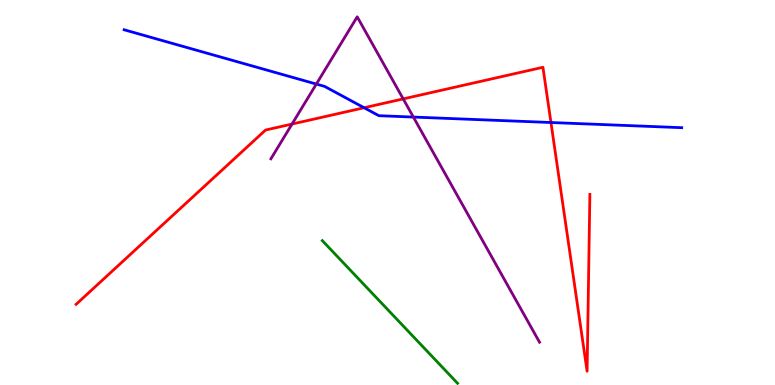[{'lines': ['blue', 'red'], 'intersections': [{'x': 4.7, 'y': 7.2}, {'x': 7.11, 'y': 6.82}]}, {'lines': ['green', 'red'], 'intersections': []}, {'lines': ['purple', 'red'], 'intersections': [{'x': 3.77, 'y': 6.78}, {'x': 5.2, 'y': 7.43}]}, {'lines': ['blue', 'green'], 'intersections': []}, {'lines': ['blue', 'purple'], 'intersections': [{'x': 4.08, 'y': 7.82}, {'x': 5.33, 'y': 6.96}]}, {'lines': ['green', 'purple'], 'intersections': []}]